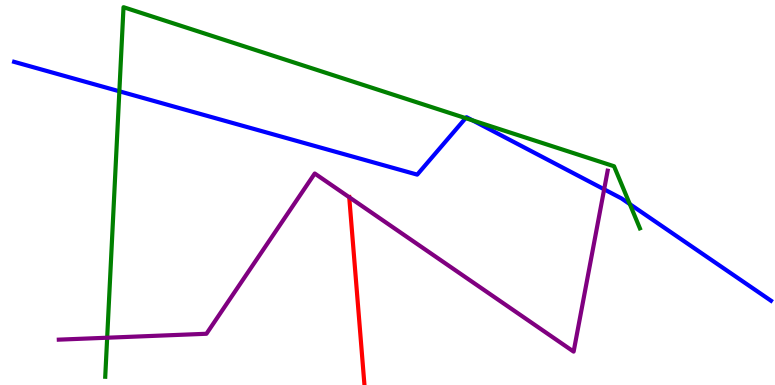[{'lines': ['blue', 'red'], 'intersections': []}, {'lines': ['green', 'red'], 'intersections': []}, {'lines': ['purple', 'red'], 'intersections': [{'x': 4.51, 'y': 4.88}]}, {'lines': ['blue', 'green'], 'intersections': [{'x': 1.54, 'y': 7.63}, {'x': 6.01, 'y': 6.93}, {'x': 6.1, 'y': 6.87}, {'x': 8.13, 'y': 4.7}]}, {'lines': ['blue', 'purple'], 'intersections': [{'x': 7.8, 'y': 5.08}]}, {'lines': ['green', 'purple'], 'intersections': [{'x': 1.38, 'y': 1.23}]}]